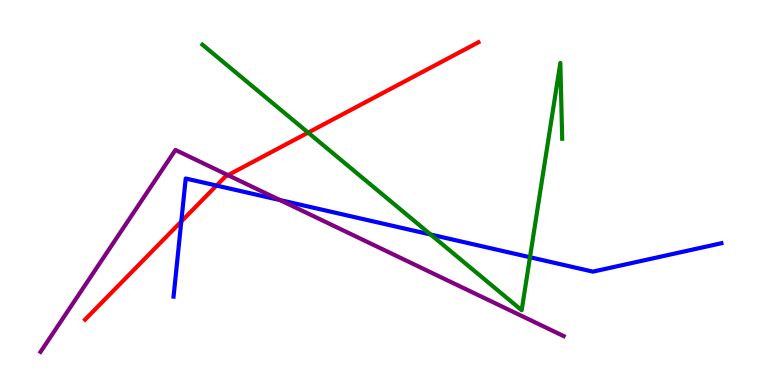[{'lines': ['blue', 'red'], 'intersections': [{'x': 2.34, 'y': 4.25}, {'x': 2.79, 'y': 5.18}]}, {'lines': ['green', 'red'], 'intersections': [{'x': 3.98, 'y': 6.56}]}, {'lines': ['purple', 'red'], 'intersections': [{'x': 2.94, 'y': 5.45}]}, {'lines': ['blue', 'green'], 'intersections': [{'x': 5.56, 'y': 3.91}, {'x': 6.84, 'y': 3.32}]}, {'lines': ['blue', 'purple'], 'intersections': [{'x': 3.61, 'y': 4.8}]}, {'lines': ['green', 'purple'], 'intersections': []}]